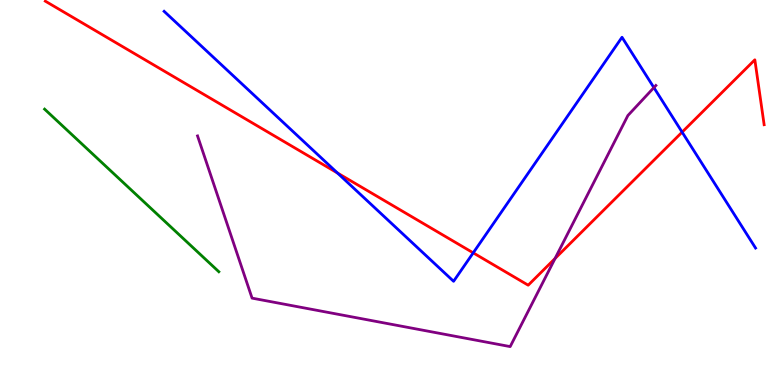[{'lines': ['blue', 'red'], 'intersections': [{'x': 4.35, 'y': 5.51}, {'x': 6.11, 'y': 3.43}, {'x': 8.8, 'y': 6.57}]}, {'lines': ['green', 'red'], 'intersections': []}, {'lines': ['purple', 'red'], 'intersections': [{'x': 7.16, 'y': 3.29}]}, {'lines': ['blue', 'green'], 'intersections': []}, {'lines': ['blue', 'purple'], 'intersections': [{'x': 8.44, 'y': 7.72}]}, {'lines': ['green', 'purple'], 'intersections': []}]